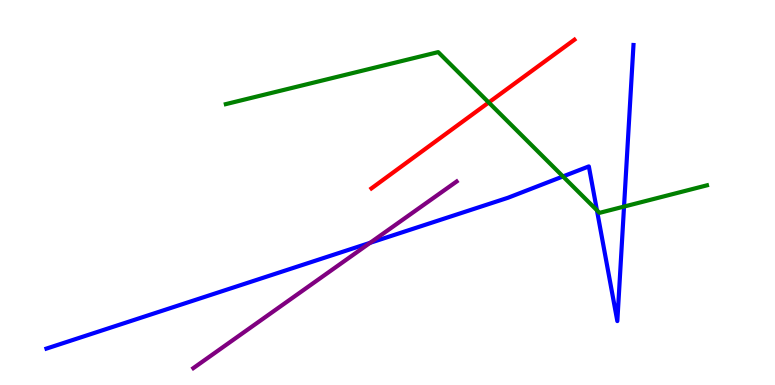[{'lines': ['blue', 'red'], 'intersections': []}, {'lines': ['green', 'red'], 'intersections': [{'x': 6.31, 'y': 7.34}]}, {'lines': ['purple', 'red'], 'intersections': []}, {'lines': ['blue', 'green'], 'intersections': [{'x': 7.26, 'y': 5.42}, {'x': 7.7, 'y': 4.54}, {'x': 8.05, 'y': 4.63}]}, {'lines': ['blue', 'purple'], 'intersections': [{'x': 4.78, 'y': 3.69}]}, {'lines': ['green', 'purple'], 'intersections': []}]